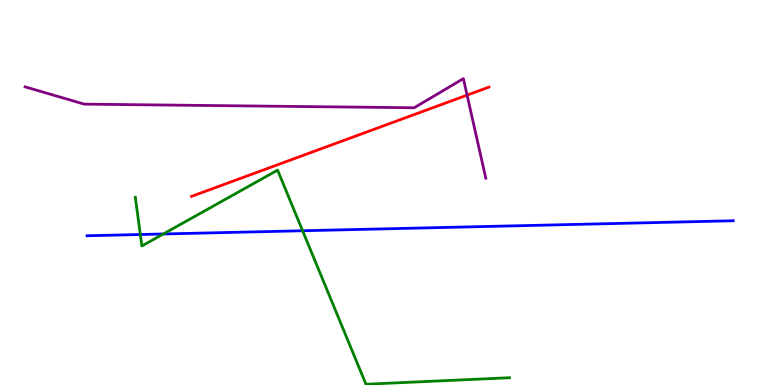[{'lines': ['blue', 'red'], 'intersections': []}, {'lines': ['green', 'red'], 'intersections': []}, {'lines': ['purple', 'red'], 'intersections': [{'x': 6.03, 'y': 7.53}]}, {'lines': ['blue', 'green'], 'intersections': [{'x': 1.81, 'y': 3.91}, {'x': 2.11, 'y': 3.92}, {'x': 3.9, 'y': 4.01}]}, {'lines': ['blue', 'purple'], 'intersections': []}, {'lines': ['green', 'purple'], 'intersections': []}]